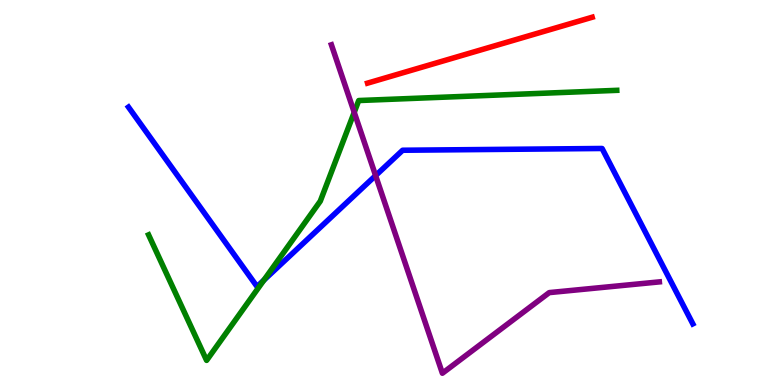[{'lines': ['blue', 'red'], 'intersections': []}, {'lines': ['green', 'red'], 'intersections': []}, {'lines': ['purple', 'red'], 'intersections': []}, {'lines': ['blue', 'green'], 'intersections': [{'x': 3.41, 'y': 2.72}]}, {'lines': ['blue', 'purple'], 'intersections': [{'x': 4.85, 'y': 5.44}]}, {'lines': ['green', 'purple'], 'intersections': [{'x': 4.57, 'y': 7.08}]}]